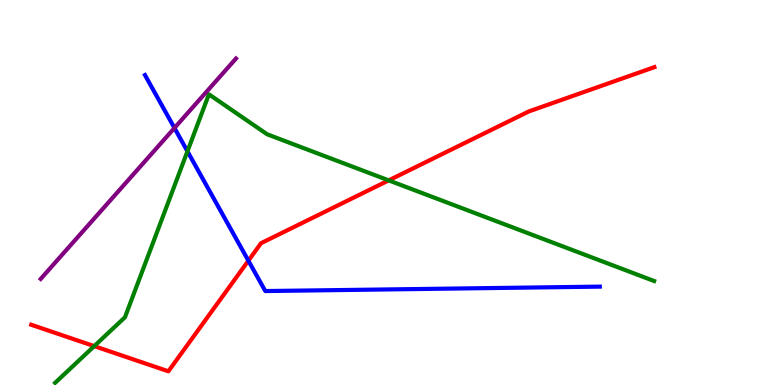[{'lines': ['blue', 'red'], 'intersections': [{'x': 3.2, 'y': 3.23}]}, {'lines': ['green', 'red'], 'intersections': [{'x': 1.22, 'y': 1.01}, {'x': 5.02, 'y': 5.31}]}, {'lines': ['purple', 'red'], 'intersections': []}, {'lines': ['blue', 'green'], 'intersections': [{'x': 2.42, 'y': 6.07}]}, {'lines': ['blue', 'purple'], 'intersections': [{'x': 2.25, 'y': 6.68}]}, {'lines': ['green', 'purple'], 'intersections': []}]